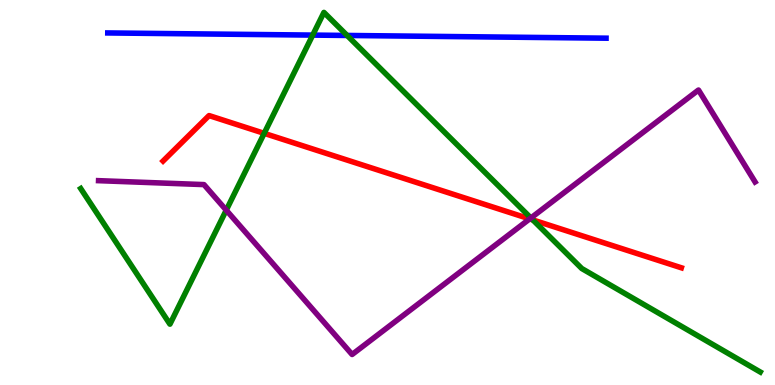[{'lines': ['blue', 'red'], 'intersections': []}, {'lines': ['green', 'red'], 'intersections': [{'x': 3.41, 'y': 6.54}, {'x': 6.88, 'y': 4.29}]}, {'lines': ['purple', 'red'], 'intersections': [{'x': 6.83, 'y': 4.31}]}, {'lines': ['blue', 'green'], 'intersections': [{'x': 4.04, 'y': 9.09}, {'x': 4.48, 'y': 9.08}]}, {'lines': ['blue', 'purple'], 'intersections': []}, {'lines': ['green', 'purple'], 'intersections': [{'x': 2.92, 'y': 4.54}, {'x': 6.85, 'y': 4.34}]}]